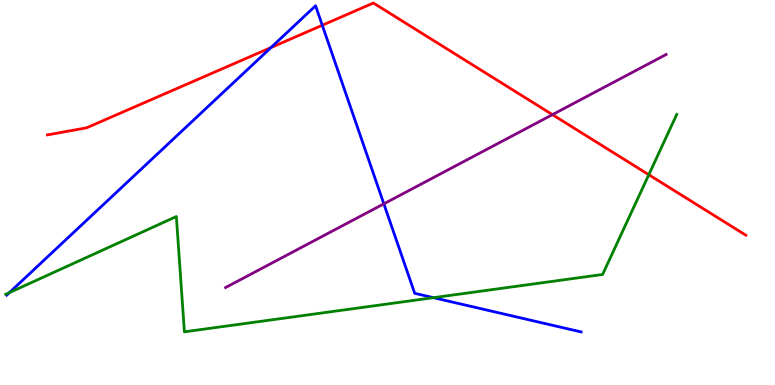[{'lines': ['blue', 'red'], 'intersections': [{'x': 3.5, 'y': 8.76}, {'x': 4.16, 'y': 9.34}]}, {'lines': ['green', 'red'], 'intersections': [{'x': 8.37, 'y': 5.46}]}, {'lines': ['purple', 'red'], 'intersections': [{'x': 7.13, 'y': 7.02}]}, {'lines': ['blue', 'green'], 'intersections': [{'x': 0.122, 'y': 2.4}, {'x': 5.59, 'y': 2.27}]}, {'lines': ['blue', 'purple'], 'intersections': [{'x': 4.95, 'y': 4.71}]}, {'lines': ['green', 'purple'], 'intersections': []}]